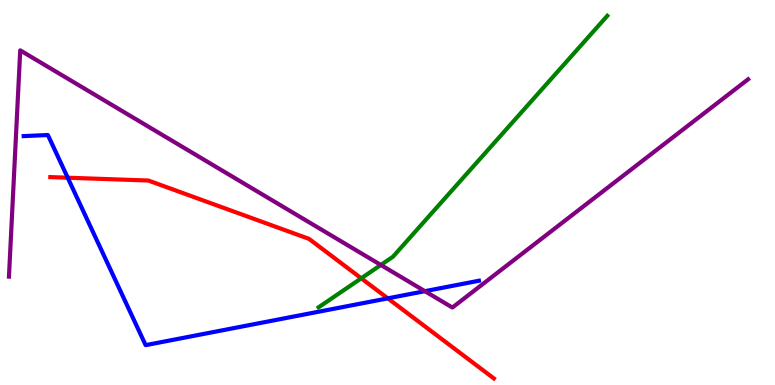[{'lines': ['blue', 'red'], 'intersections': [{'x': 0.874, 'y': 5.38}, {'x': 5.0, 'y': 2.25}]}, {'lines': ['green', 'red'], 'intersections': [{'x': 4.66, 'y': 2.77}]}, {'lines': ['purple', 'red'], 'intersections': []}, {'lines': ['blue', 'green'], 'intersections': []}, {'lines': ['blue', 'purple'], 'intersections': [{'x': 5.48, 'y': 2.44}]}, {'lines': ['green', 'purple'], 'intersections': [{'x': 4.91, 'y': 3.12}]}]